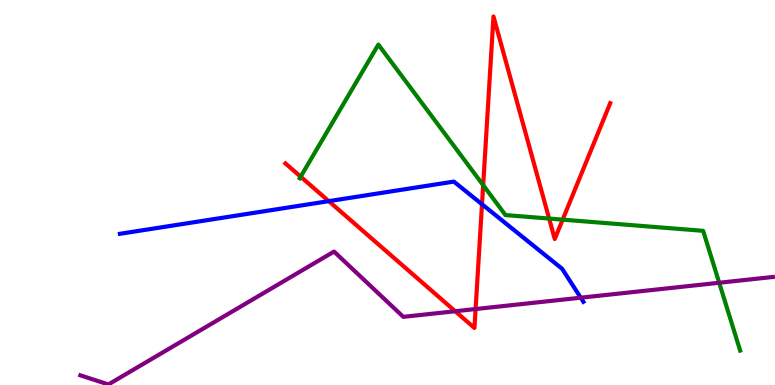[{'lines': ['blue', 'red'], 'intersections': [{'x': 4.24, 'y': 4.78}, {'x': 6.22, 'y': 4.69}]}, {'lines': ['green', 'red'], 'intersections': [{'x': 3.88, 'y': 5.41}, {'x': 6.23, 'y': 5.19}, {'x': 7.09, 'y': 4.32}, {'x': 7.26, 'y': 4.3}]}, {'lines': ['purple', 'red'], 'intersections': [{'x': 5.87, 'y': 1.92}, {'x': 6.14, 'y': 1.97}]}, {'lines': ['blue', 'green'], 'intersections': []}, {'lines': ['blue', 'purple'], 'intersections': [{'x': 7.49, 'y': 2.27}]}, {'lines': ['green', 'purple'], 'intersections': [{'x': 9.28, 'y': 2.66}]}]